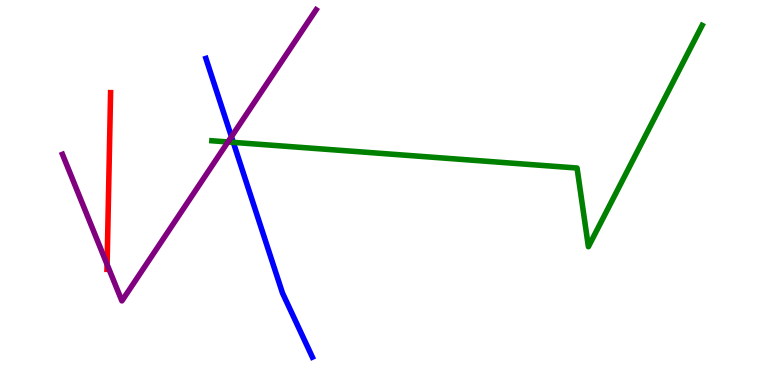[{'lines': ['blue', 'red'], 'intersections': []}, {'lines': ['green', 'red'], 'intersections': []}, {'lines': ['purple', 'red'], 'intersections': [{'x': 1.38, 'y': 3.13}]}, {'lines': ['blue', 'green'], 'intersections': [{'x': 3.01, 'y': 6.3}]}, {'lines': ['blue', 'purple'], 'intersections': [{'x': 2.99, 'y': 6.45}]}, {'lines': ['green', 'purple'], 'intersections': [{'x': 2.94, 'y': 6.31}]}]